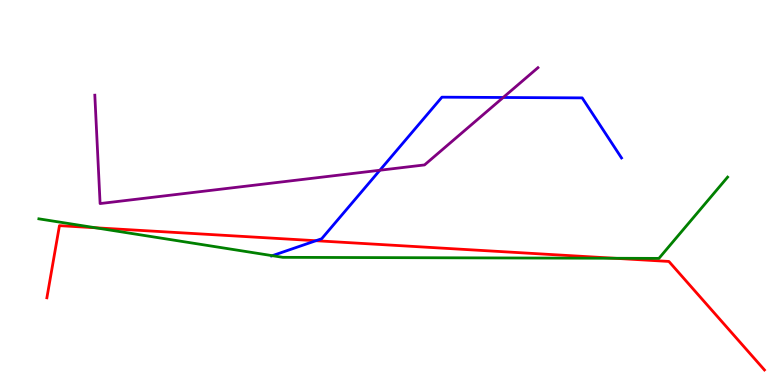[{'lines': ['blue', 'red'], 'intersections': [{'x': 4.08, 'y': 3.75}]}, {'lines': ['green', 'red'], 'intersections': [{'x': 1.23, 'y': 4.08}, {'x': 7.93, 'y': 3.29}]}, {'lines': ['purple', 'red'], 'intersections': []}, {'lines': ['blue', 'green'], 'intersections': [{'x': 3.51, 'y': 3.36}]}, {'lines': ['blue', 'purple'], 'intersections': [{'x': 4.9, 'y': 5.58}, {'x': 6.49, 'y': 7.47}]}, {'lines': ['green', 'purple'], 'intersections': []}]